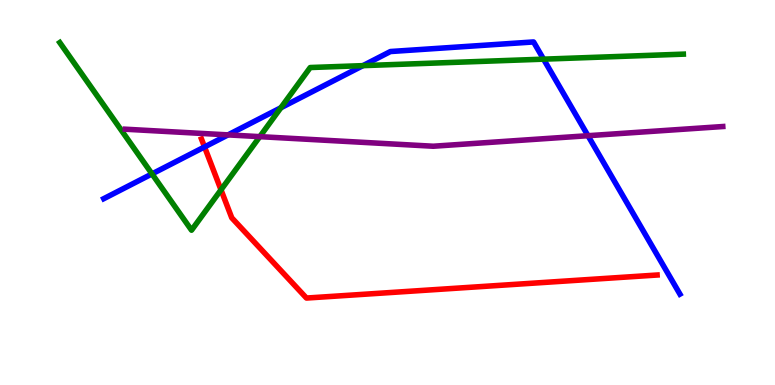[{'lines': ['blue', 'red'], 'intersections': [{'x': 2.64, 'y': 6.18}]}, {'lines': ['green', 'red'], 'intersections': [{'x': 2.85, 'y': 5.07}]}, {'lines': ['purple', 'red'], 'intersections': []}, {'lines': ['blue', 'green'], 'intersections': [{'x': 1.96, 'y': 5.48}, {'x': 3.62, 'y': 7.2}, {'x': 4.68, 'y': 8.3}, {'x': 7.01, 'y': 8.46}]}, {'lines': ['blue', 'purple'], 'intersections': [{'x': 2.94, 'y': 6.5}, {'x': 7.59, 'y': 6.48}]}, {'lines': ['green', 'purple'], 'intersections': [{'x': 3.35, 'y': 6.45}]}]